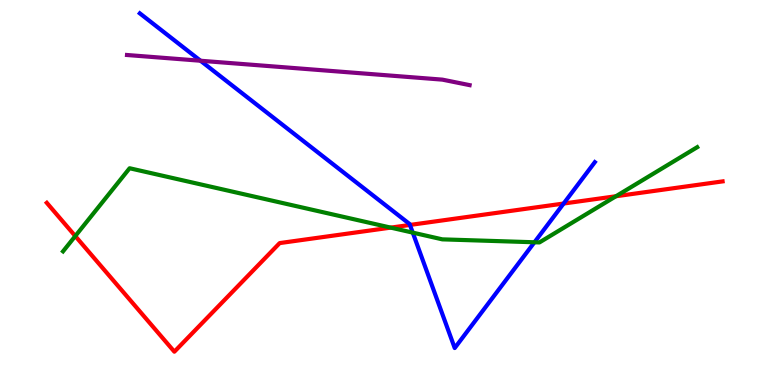[{'lines': ['blue', 'red'], 'intersections': [{'x': 5.29, 'y': 4.16}, {'x': 7.27, 'y': 4.71}]}, {'lines': ['green', 'red'], 'intersections': [{'x': 0.971, 'y': 3.87}, {'x': 5.04, 'y': 4.09}, {'x': 7.95, 'y': 4.9}]}, {'lines': ['purple', 'red'], 'intersections': []}, {'lines': ['blue', 'green'], 'intersections': [{'x': 5.33, 'y': 3.96}, {'x': 6.9, 'y': 3.71}]}, {'lines': ['blue', 'purple'], 'intersections': [{'x': 2.59, 'y': 8.42}]}, {'lines': ['green', 'purple'], 'intersections': []}]